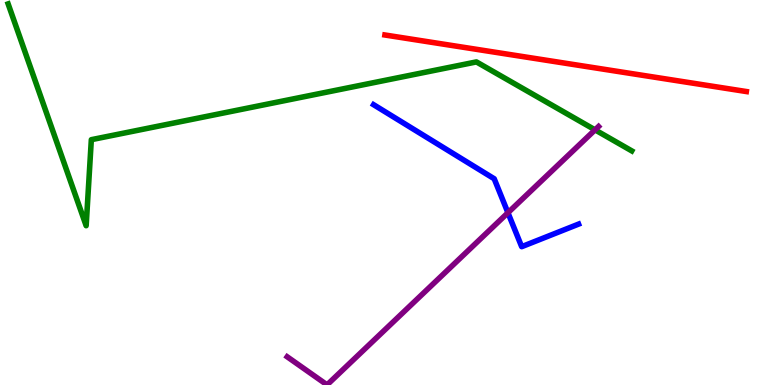[{'lines': ['blue', 'red'], 'intersections': []}, {'lines': ['green', 'red'], 'intersections': []}, {'lines': ['purple', 'red'], 'intersections': []}, {'lines': ['blue', 'green'], 'intersections': []}, {'lines': ['blue', 'purple'], 'intersections': [{'x': 6.55, 'y': 4.47}]}, {'lines': ['green', 'purple'], 'intersections': [{'x': 7.68, 'y': 6.63}]}]